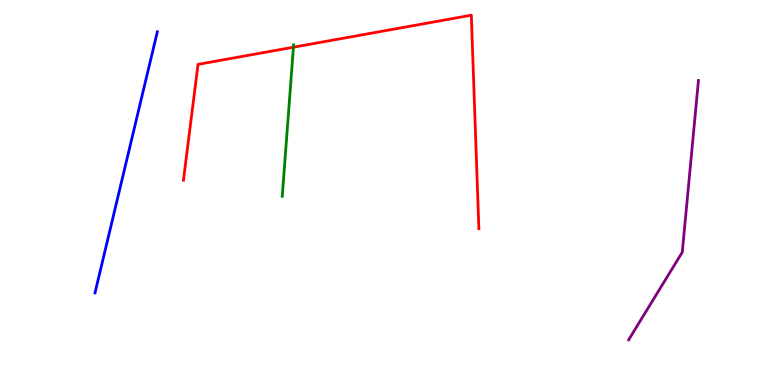[{'lines': ['blue', 'red'], 'intersections': []}, {'lines': ['green', 'red'], 'intersections': [{'x': 3.79, 'y': 8.77}]}, {'lines': ['purple', 'red'], 'intersections': []}, {'lines': ['blue', 'green'], 'intersections': []}, {'lines': ['blue', 'purple'], 'intersections': []}, {'lines': ['green', 'purple'], 'intersections': []}]